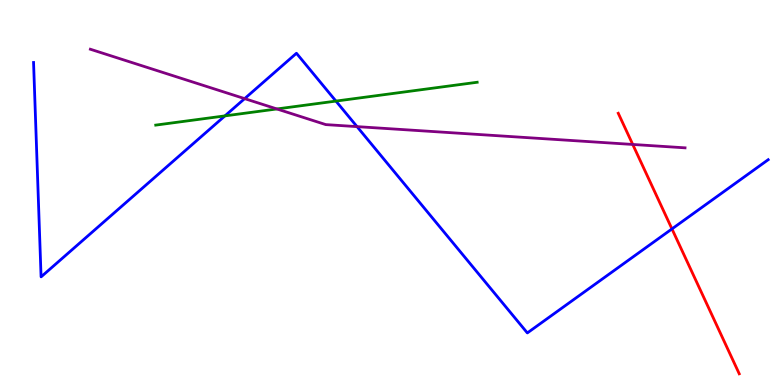[{'lines': ['blue', 'red'], 'intersections': [{'x': 8.67, 'y': 4.05}]}, {'lines': ['green', 'red'], 'intersections': []}, {'lines': ['purple', 'red'], 'intersections': [{'x': 8.16, 'y': 6.25}]}, {'lines': ['blue', 'green'], 'intersections': [{'x': 2.9, 'y': 6.99}, {'x': 4.33, 'y': 7.37}]}, {'lines': ['blue', 'purple'], 'intersections': [{'x': 3.16, 'y': 7.44}, {'x': 4.61, 'y': 6.71}]}, {'lines': ['green', 'purple'], 'intersections': [{'x': 3.57, 'y': 7.17}]}]